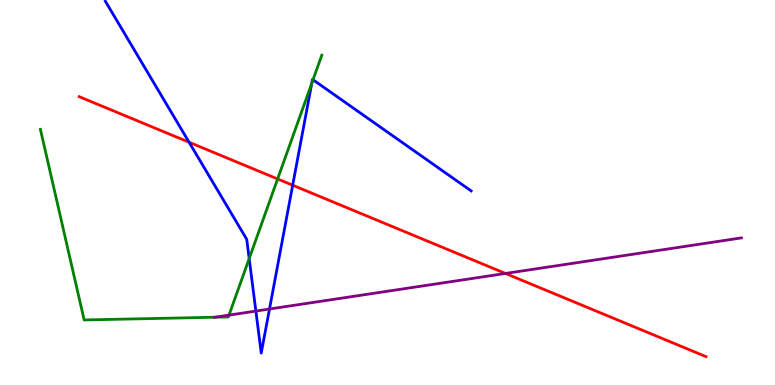[{'lines': ['blue', 'red'], 'intersections': [{'x': 2.44, 'y': 6.31}, {'x': 3.78, 'y': 5.19}]}, {'lines': ['green', 'red'], 'intersections': [{'x': 3.58, 'y': 5.35}]}, {'lines': ['purple', 'red'], 'intersections': [{'x': 6.52, 'y': 2.9}]}, {'lines': ['blue', 'green'], 'intersections': [{'x': 3.22, 'y': 3.28}, {'x': 4.02, 'y': 7.84}, {'x': 4.04, 'y': 7.93}]}, {'lines': ['blue', 'purple'], 'intersections': [{'x': 3.3, 'y': 1.92}, {'x': 3.48, 'y': 1.97}]}, {'lines': ['green', 'purple'], 'intersections': [{'x': 2.78, 'y': 1.76}, {'x': 2.95, 'y': 1.82}]}]